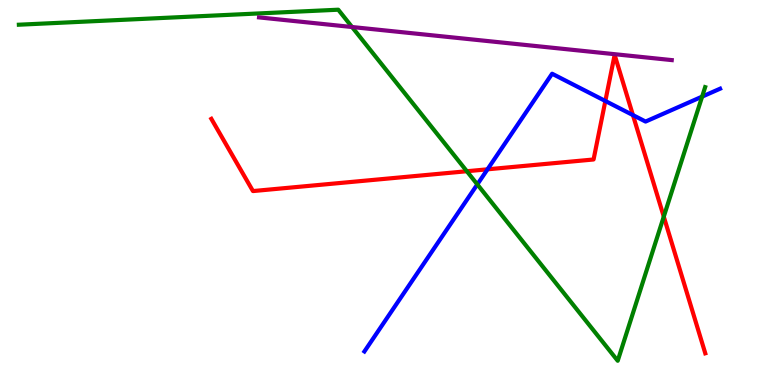[{'lines': ['blue', 'red'], 'intersections': [{'x': 6.29, 'y': 5.6}, {'x': 7.81, 'y': 7.38}, {'x': 8.17, 'y': 7.01}]}, {'lines': ['green', 'red'], 'intersections': [{'x': 6.02, 'y': 5.55}, {'x': 8.56, 'y': 4.37}]}, {'lines': ['purple', 'red'], 'intersections': []}, {'lines': ['blue', 'green'], 'intersections': [{'x': 6.16, 'y': 5.21}, {'x': 9.06, 'y': 7.49}]}, {'lines': ['blue', 'purple'], 'intersections': []}, {'lines': ['green', 'purple'], 'intersections': [{'x': 4.54, 'y': 9.3}]}]